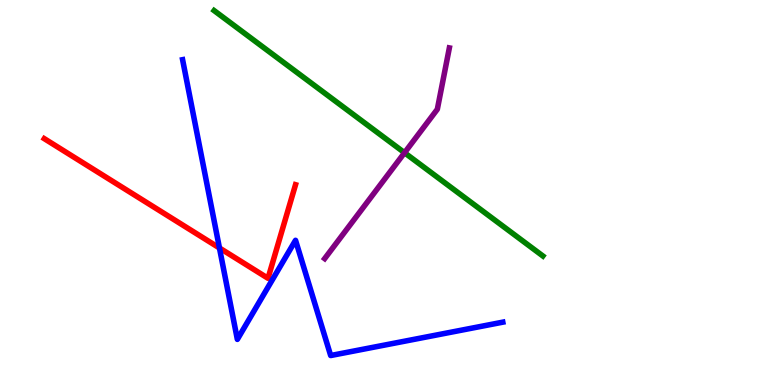[{'lines': ['blue', 'red'], 'intersections': [{'x': 2.83, 'y': 3.56}]}, {'lines': ['green', 'red'], 'intersections': []}, {'lines': ['purple', 'red'], 'intersections': []}, {'lines': ['blue', 'green'], 'intersections': []}, {'lines': ['blue', 'purple'], 'intersections': []}, {'lines': ['green', 'purple'], 'intersections': [{'x': 5.22, 'y': 6.03}]}]